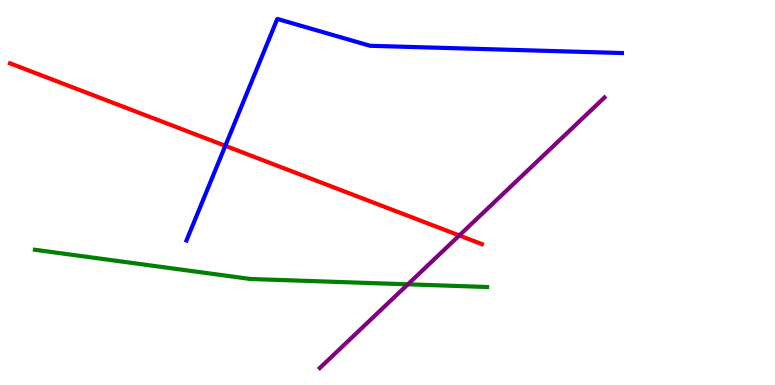[{'lines': ['blue', 'red'], 'intersections': [{'x': 2.91, 'y': 6.21}]}, {'lines': ['green', 'red'], 'intersections': []}, {'lines': ['purple', 'red'], 'intersections': [{'x': 5.93, 'y': 3.88}]}, {'lines': ['blue', 'green'], 'intersections': []}, {'lines': ['blue', 'purple'], 'intersections': []}, {'lines': ['green', 'purple'], 'intersections': [{'x': 5.26, 'y': 2.62}]}]